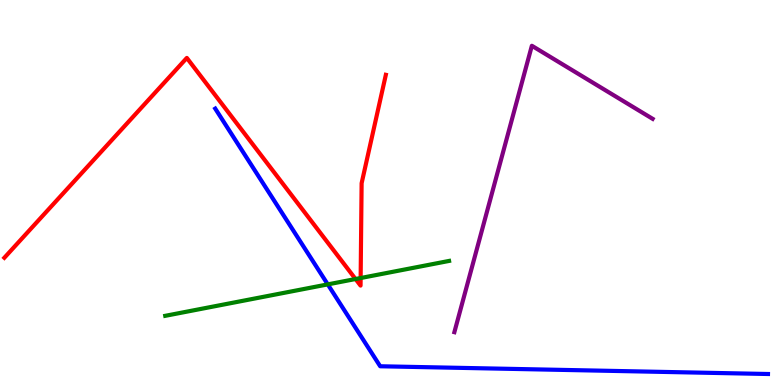[{'lines': ['blue', 'red'], 'intersections': []}, {'lines': ['green', 'red'], 'intersections': [{'x': 4.59, 'y': 2.75}, {'x': 4.65, 'y': 2.78}]}, {'lines': ['purple', 'red'], 'intersections': []}, {'lines': ['blue', 'green'], 'intersections': [{'x': 4.23, 'y': 2.61}]}, {'lines': ['blue', 'purple'], 'intersections': []}, {'lines': ['green', 'purple'], 'intersections': []}]